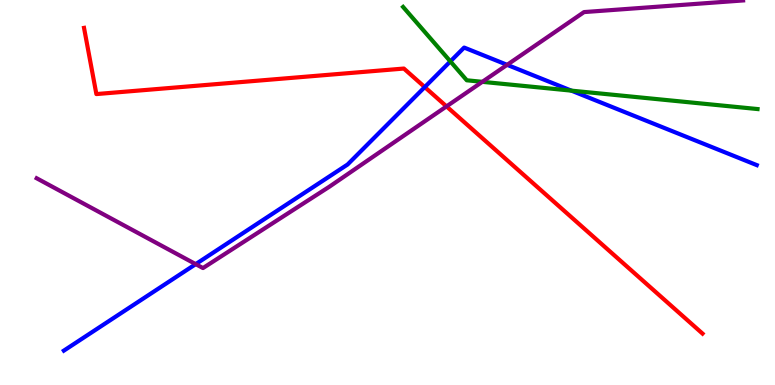[{'lines': ['blue', 'red'], 'intersections': [{'x': 5.48, 'y': 7.74}]}, {'lines': ['green', 'red'], 'intersections': []}, {'lines': ['purple', 'red'], 'intersections': [{'x': 5.76, 'y': 7.24}]}, {'lines': ['blue', 'green'], 'intersections': [{'x': 5.81, 'y': 8.41}, {'x': 7.37, 'y': 7.65}]}, {'lines': ['blue', 'purple'], 'intersections': [{'x': 2.53, 'y': 3.14}, {'x': 6.54, 'y': 8.32}]}, {'lines': ['green', 'purple'], 'intersections': [{'x': 6.22, 'y': 7.87}]}]